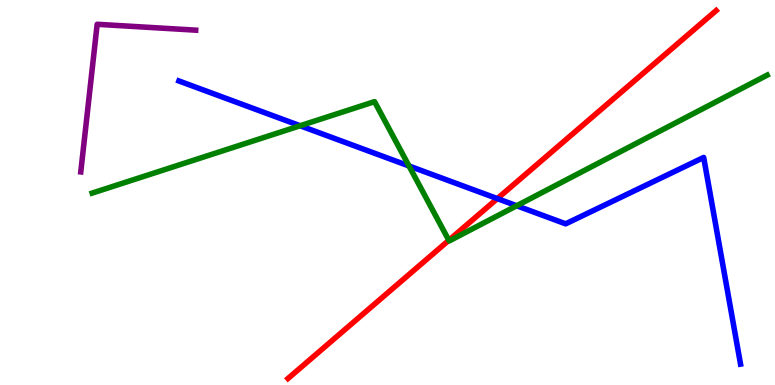[{'lines': ['blue', 'red'], 'intersections': [{'x': 6.42, 'y': 4.84}]}, {'lines': ['green', 'red'], 'intersections': [{'x': 5.79, 'y': 3.76}]}, {'lines': ['purple', 'red'], 'intersections': []}, {'lines': ['blue', 'green'], 'intersections': [{'x': 3.87, 'y': 6.73}, {'x': 5.28, 'y': 5.69}, {'x': 6.67, 'y': 4.66}]}, {'lines': ['blue', 'purple'], 'intersections': []}, {'lines': ['green', 'purple'], 'intersections': []}]